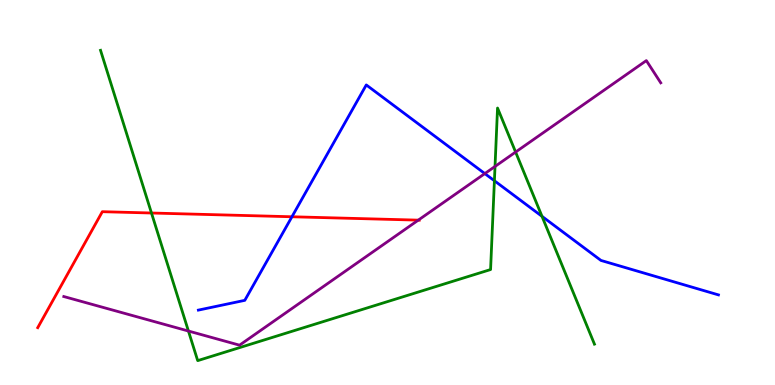[{'lines': ['blue', 'red'], 'intersections': [{'x': 3.77, 'y': 4.37}]}, {'lines': ['green', 'red'], 'intersections': [{'x': 1.95, 'y': 4.47}]}, {'lines': ['purple', 'red'], 'intersections': [{'x': 5.4, 'y': 4.28}]}, {'lines': ['blue', 'green'], 'intersections': [{'x': 6.38, 'y': 5.31}, {'x': 6.99, 'y': 4.38}]}, {'lines': ['blue', 'purple'], 'intersections': [{'x': 6.26, 'y': 5.49}]}, {'lines': ['green', 'purple'], 'intersections': [{'x': 2.43, 'y': 1.4}, {'x': 6.39, 'y': 5.68}, {'x': 6.65, 'y': 6.05}]}]